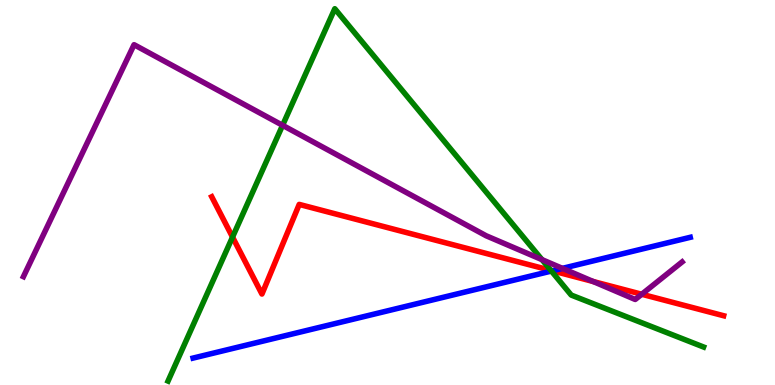[{'lines': ['blue', 'red'], 'intersections': [{'x': 7.13, 'y': 2.97}]}, {'lines': ['green', 'red'], 'intersections': [{'x': 3.0, 'y': 3.84}, {'x': 7.11, 'y': 2.98}]}, {'lines': ['purple', 'red'], 'intersections': [{'x': 7.65, 'y': 2.69}, {'x': 8.28, 'y': 2.36}]}, {'lines': ['blue', 'green'], 'intersections': [{'x': 7.11, 'y': 2.96}]}, {'lines': ['blue', 'purple'], 'intersections': [{'x': 7.26, 'y': 3.03}]}, {'lines': ['green', 'purple'], 'intersections': [{'x': 3.65, 'y': 6.75}, {'x': 6.99, 'y': 3.26}]}]